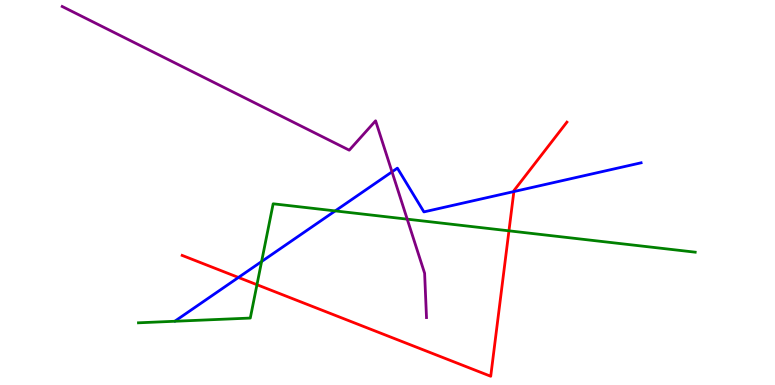[{'lines': ['blue', 'red'], 'intersections': [{'x': 3.08, 'y': 2.79}, {'x': 6.63, 'y': 5.02}]}, {'lines': ['green', 'red'], 'intersections': [{'x': 3.32, 'y': 2.6}, {'x': 6.57, 'y': 4.0}]}, {'lines': ['purple', 'red'], 'intersections': []}, {'lines': ['blue', 'green'], 'intersections': [{'x': 3.38, 'y': 3.21}, {'x': 4.33, 'y': 4.52}]}, {'lines': ['blue', 'purple'], 'intersections': [{'x': 5.06, 'y': 5.54}]}, {'lines': ['green', 'purple'], 'intersections': [{'x': 5.25, 'y': 4.31}]}]